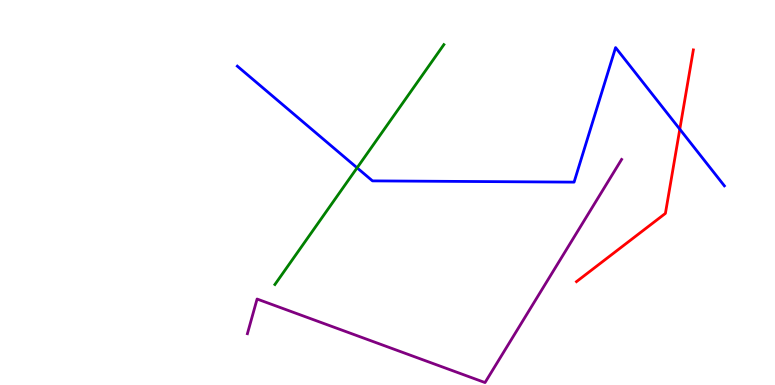[{'lines': ['blue', 'red'], 'intersections': [{'x': 8.77, 'y': 6.64}]}, {'lines': ['green', 'red'], 'intersections': []}, {'lines': ['purple', 'red'], 'intersections': []}, {'lines': ['blue', 'green'], 'intersections': [{'x': 4.61, 'y': 5.64}]}, {'lines': ['blue', 'purple'], 'intersections': []}, {'lines': ['green', 'purple'], 'intersections': []}]